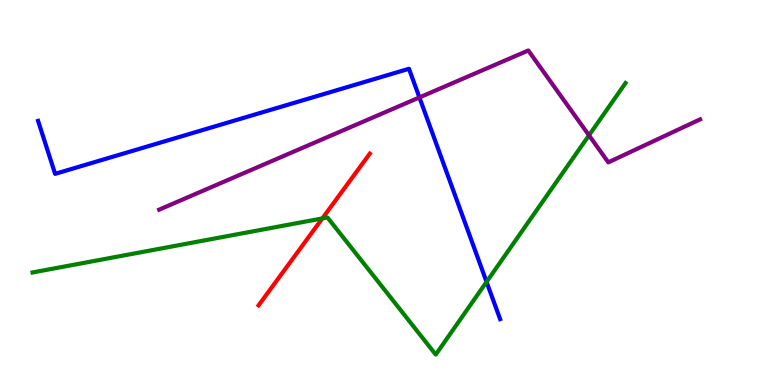[{'lines': ['blue', 'red'], 'intersections': []}, {'lines': ['green', 'red'], 'intersections': [{'x': 4.16, 'y': 4.33}]}, {'lines': ['purple', 'red'], 'intersections': []}, {'lines': ['blue', 'green'], 'intersections': [{'x': 6.28, 'y': 2.68}]}, {'lines': ['blue', 'purple'], 'intersections': [{'x': 5.41, 'y': 7.47}]}, {'lines': ['green', 'purple'], 'intersections': [{'x': 7.6, 'y': 6.49}]}]